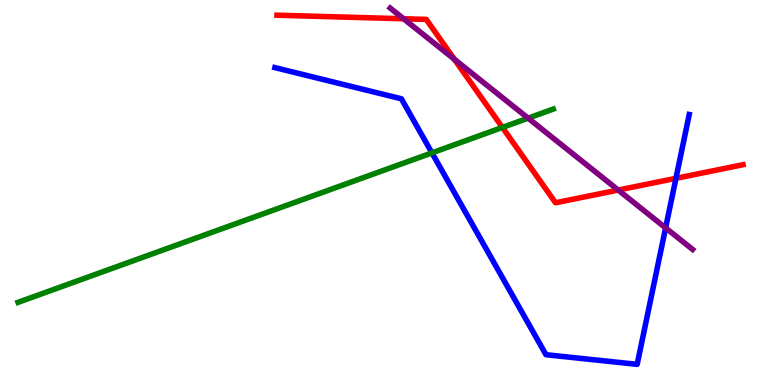[{'lines': ['blue', 'red'], 'intersections': [{'x': 8.72, 'y': 5.37}]}, {'lines': ['green', 'red'], 'intersections': [{'x': 6.48, 'y': 6.69}]}, {'lines': ['purple', 'red'], 'intersections': [{'x': 5.21, 'y': 9.51}, {'x': 5.86, 'y': 8.46}, {'x': 7.98, 'y': 5.06}]}, {'lines': ['blue', 'green'], 'intersections': [{'x': 5.57, 'y': 6.03}]}, {'lines': ['blue', 'purple'], 'intersections': [{'x': 8.59, 'y': 4.08}]}, {'lines': ['green', 'purple'], 'intersections': [{'x': 6.81, 'y': 6.93}]}]